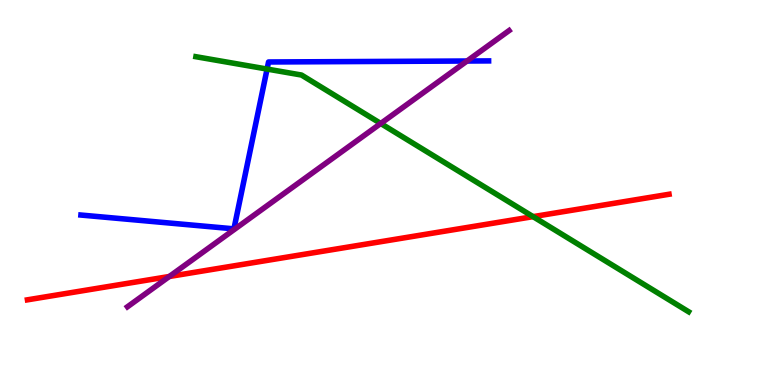[{'lines': ['blue', 'red'], 'intersections': []}, {'lines': ['green', 'red'], 'intersections': [{'x': 6.88, 'y': 4.37}]}, {'lines': ['purple', 'red'], 'intersections': [{'x': 2.18, 'y': 2.82}]}, {'lines': ['blue', 'green'], 'intersections': [{'x': 3.45, 'y': 8.21}]}, {'lines': ['blue', 'purple'], 'intersections': [{'x': 6.03, 'y': 8.42}]}, {'lines': ['green', 'purple'], 'intersections': [{'x': 4.91, 'y': 6.79}]}]